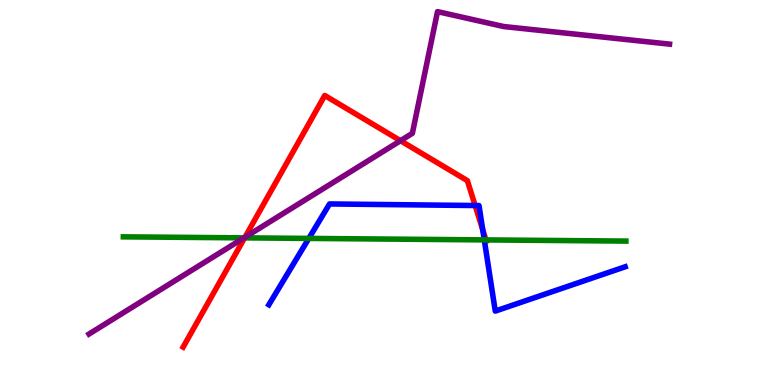[{'lines': ['blue', 'red'], 'intersections': [{'x': 6.13, 'y': 4.66}, {'x': 6.23, 'y': 4.03}]}, {'lines': ['green', 'red'], 'intersections': [{'x': 3.16, 'y': 3.82}, {'x': 6.27, 'y': 3.77}]}, {'lines': ['purple', 'red'], 'intersections': [{'x': 3.16, 'y': 3.84}, {'x': 5.17, 'y': 6.35}]}, {'lines': ['blue', 'green'], 'intersections': [{'x': 3.98, 'y': 3.81}, {'x': 6.25, 'y': 3.77}]}, {'lines': ['blue', 'purple'], 'intersections': []}, {'lines': ['green', 'purple'], 'intersections': [{'x': 3.15, 'y': 3.82}]}]